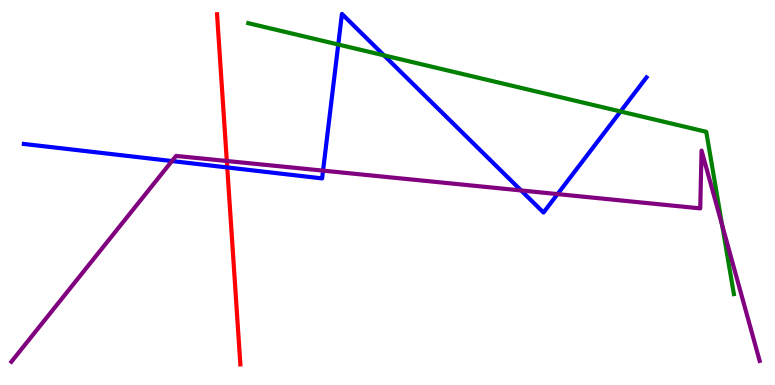[{'lines': ['blue', 'red'], 'intersections': [{'x': 2.93, 'y': 5.65}]}, {'lines': ['green', 'red'], 'intersections': []}, {'lines': ['purple', 'red'], 'intersections': [{'x': 2.93, 'y': 5.82}]}, {'lines': ['blue', 'green'], 'intersections': [{'x': 4.36, 'y': 8.84}, {'x': 4.95, 'y': 8.56}, {'x': 8.01, 'y': 7.1}]}, {'lines': ['blue', 'purple'], 'intersections': [{'x': 2.22, 'y': 5.82}, {'x': 4.17, 'y': 5.57}, {'x': 6.72, 'y': 5.05}, {'x': 7.19, 'y': 4.96}]}, {'lines': ['green', 'purple'], 'intersections': [{'x': 9.32, 'y': 4.16}]}]